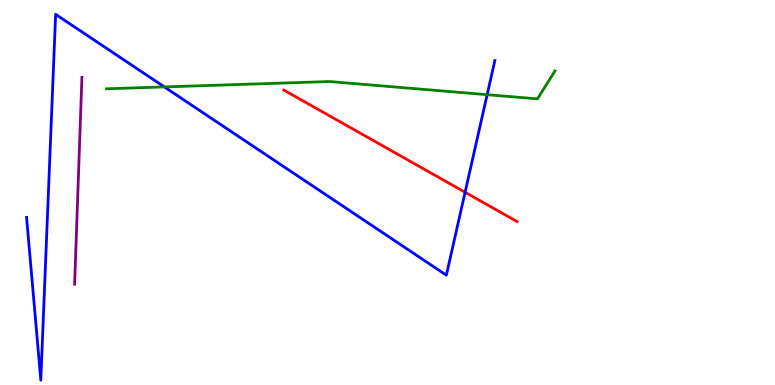[{'lines': ['blue', 'red'], 'intersections': [{'x': 6.0, 'y': 5.01}]}, {'lines': ['green', 'red'], 'intersections': []}, {'lines': ['purple', 'red'], 'intersections': []}, {'lines': ['blue', 'green'], 'intersections': [{'x': 2.12, 'y': 7.74}, {'x': 6.29, 'y': 7.54}]}, {'lines': ['blue', 'purple'], 'intersections': []}, {'lines': ['green', 'purple'], 'intersections': []}]